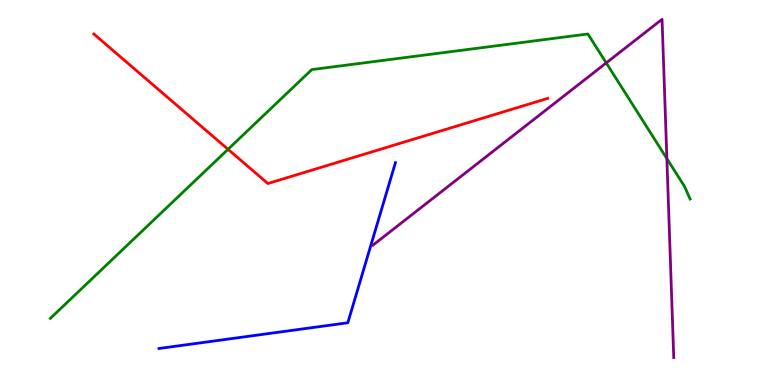[{'lines': ['blue', 'red'], 'intersections': []}, {'lines': ['green', 'red'], 'intersections': [{'x': 2.94, 'y': 6.12}]}, {'lines': ['purple', 'red'], 'intersections': []}, {'lines': ['blue', 'green'], 'intersections': []}, {'lines': ['blue', 'purple'], 'intersections': []}, {'lines': ['green', 'purple'], 'intersections': [{'x': 7.82, 'y': 8.37}, {'x': 8.6, 'y': 5.88}]}]